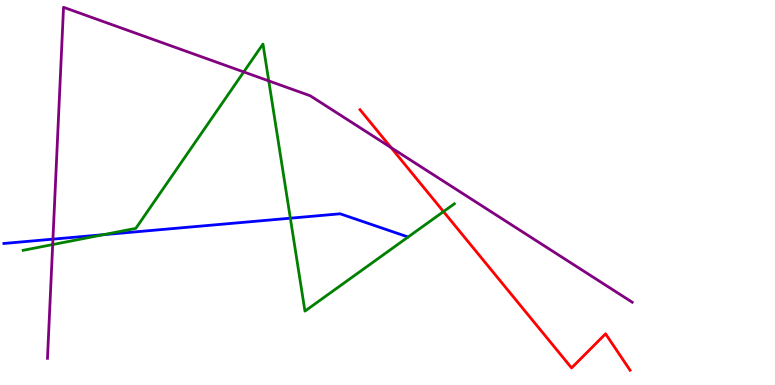[{'lines': ['blue', 'red'], 'intersections': []}, {'lines': ['green', 'red'], 'intersections': [{'x': 5.72, 'y': 4.5}]}, {'lines': ['purple', 'red'], 'intersections': [{'x': 5.05, 'y': 6.17}]}, {'lines': ['blue', 'green'], 'intersections': [{'x': 1.33, 'y': 3.9}, {'x': 3.75, 'y': 4.33}]}, {'lines': ['blue', 'purple'], 'intersections': [{'x': 0.683, 'y': 3.79}]}, {'lines': ['green', 'purple'], 'intersections': [{'x': 0.68, 'y': 3.65}, {'x': 3.15, 'y': 8.13}, {'x': 3.47, 'y': 7.9}]}]